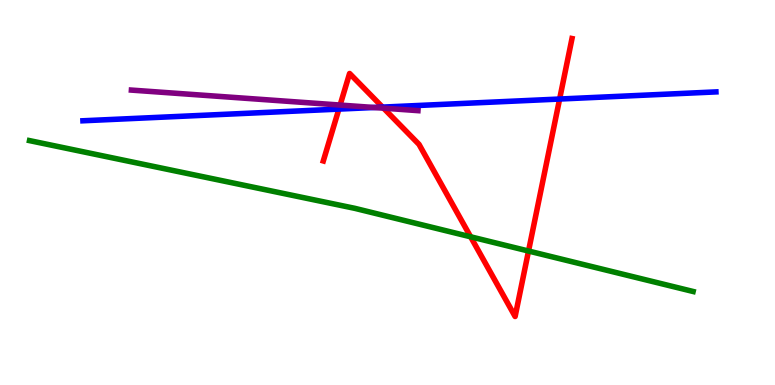[{'lines': ['blue', 'red'], 'intersections': [{'x': 4.37, 'y': 7.17}, {'x': 4.94, 'y': 7.22}, {'x': 7.22, 'y': 7.43}]}, {'lines': ['green', 'red'], 'intersections': [{'x': 6.07, 'y': 3.85}, {'x': 6.82, 'y': 3.48}]}, {'lines': ['purple', 'red'], 'intersections': [{'x': 4.39, 'y': 7.27}, {'x': 4.95, 'y': 7.19}]}, {'lines': ['blue', 'green'], 'intersections': []}, {'lines': ['blue', 'purple'], 'intersections': [{'x': 4.83, 'y': 7.21}]}, {'lines': ['green', 'purple'], 'intersections': []}]